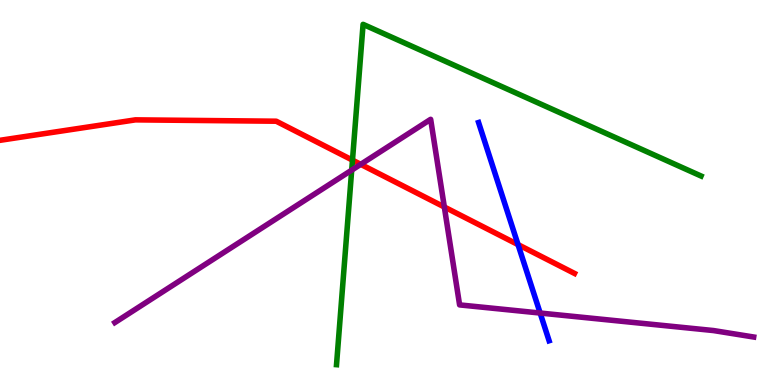[{'lines': ['blue', 'red'], 'intersections': [{'x': 6.68, 'y': 3.65}]}, {'lines': ['green', 'red'], 'intersections': [{'x': 4.55, 'y': 5.84}]}, {'lines': ['purple', 'red'], 'intersections': [{'x': 4.65, 'y': 5.73}, {'x': 5.73, 'y': 4.62}]}, {'lines': ['blue', 'green'], 'intersections': []}, {'lines': ['blue', 'purple'], 'intersections': [{'x': 6.97, 'y': 1.87}]}, {'lines': ['green', 'purple'], 'intersections': [{'x': 4.54, 'y': 5.58}]}]